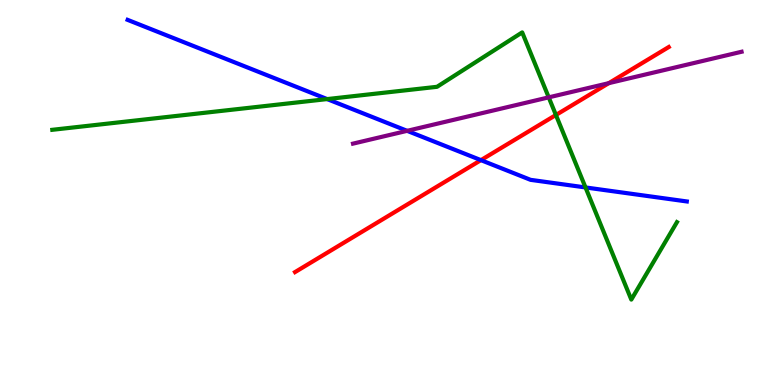[{'lines': ['blue', 'red'], 'intersections': [{'x': 6.21, 'y': 5.84}]}, {'lines': ['green', 'red'], 'intersections': [{'x': 7.17, 'y': 7.01}]}, {'lines': ['purple', 'red'], 'intersections': [{'x': 7.86, 'y': 7.84}]}, {'lines': ['blue', 'green'], 'intersections': [{'x': 4.22, 'y': 7.43}, {'x': 7.55, 'y': 5.13}]}, {'lines': ['blue', 'purple'], 'intersections': [{'x': 5.25, 'y': 6.6}]}, {'lines': ['green', 'purple'], 'intersections': [{'x': 7.08, 'y': 7.47}]}]